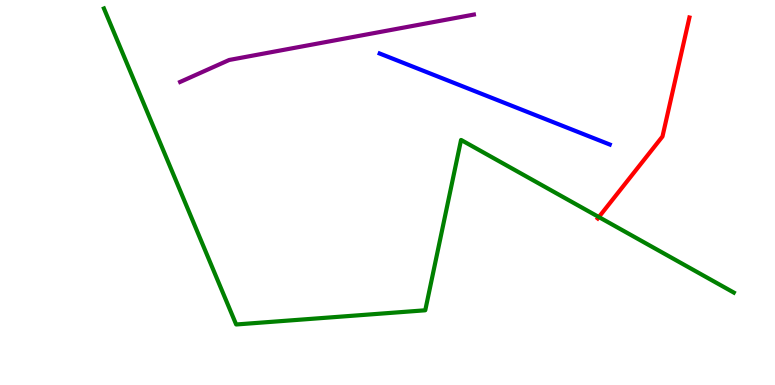[{'lines': ['blue', 'red'], 'intersections': []}, {'lines': ['green', 'red'], 'intersections': [{'x': 7.73, 'y': 4.36}]}, {'lines': ['purple', 'red'], 'intersections': []}, {'lines': ['blue', 'green'], 'intersections': []}, {'lines': ['blue', 'purple'], 'intersections': []}, {'lines': ['green', 'purple'], 'intersections': []}]